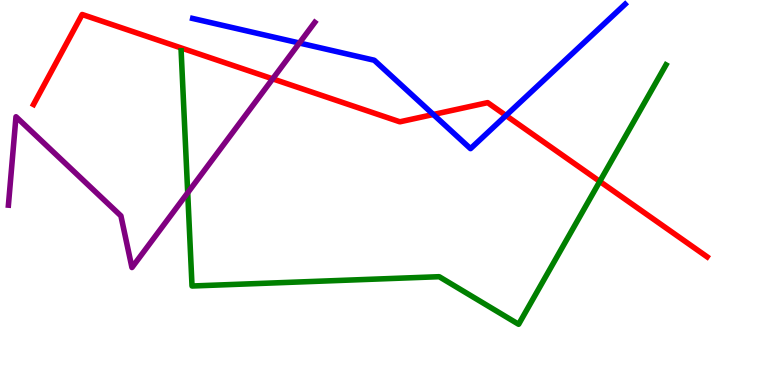[{'lines': ['blue', 'red'], 'intersections': [{'x': 5.59, 'y': 7.03}, {'x': 6.53, 'y': 7.0}]}, {'lines': ['green', 'red'], 'intersections': [{'x': 7.74, 'y': 5.29}]}, {'lines': ['purple', 'red'], 'intersections': [{'x': 3.52, 'y': 7.95}]}, {'lines': ['blue', 'green'], 'intersections': []}, {'lines': ['blue', 'purple'], 'intersections': [{'x': 3.86, 'y': 8.88}]}, {'lines': ['green', 'purple'], 'intersections': [{'x': 2.42, 'y': 4.99}]}]